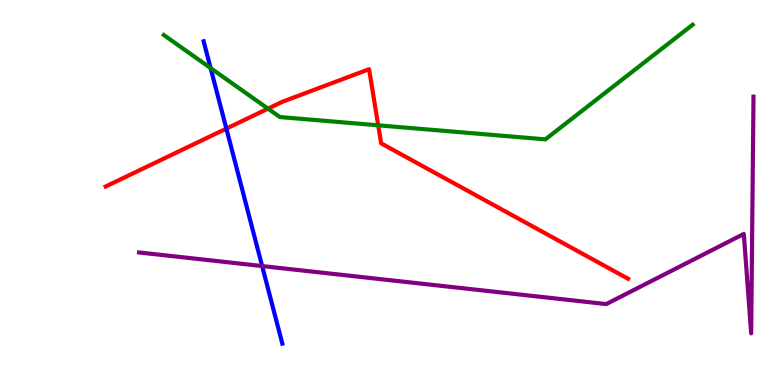[{'lines': ['blue', 'red'], 'intersections': [{'x': 2.92, 'y': 6.66}]}, {'lines': ['green', 'red'], 'intersections': [{'x': 3.46, 'y': 7.18}, {'x': 4.88, 'y': 6.74}]}, {'lines': ['purple', 'red'], 'intersections': []}, {'lines': ['blue', 'green'], 'intersections': [{'x': 2.72, 'y': 8.23}]}, {'lines': ['blue', 'purple'], 'intersections': [{'x': 3.38, 'y': 3.09}]}, {'lines': ['green', 'purple'], 'intersections': []}]